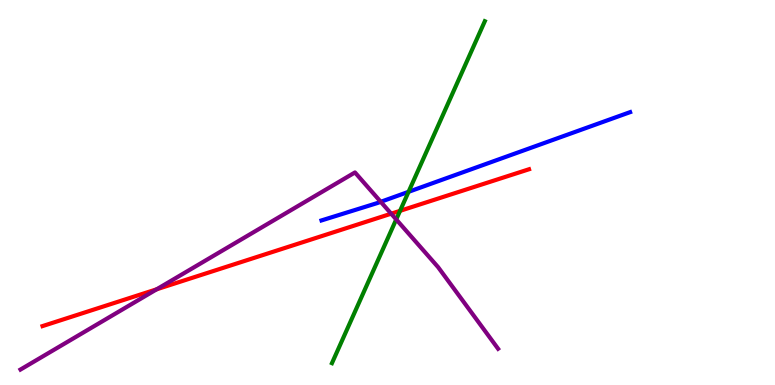[{'lines': ['blue', 'red'], 'intersections': []}, {'lines': ['green', 'red'], 'intersections': [{'x': 5.16, 'y': 4.52}]}, {'lines': ['purple', 'red'], 'intersections': [{'x': 2.02, 'y': 2.49}, {'x': 5.05, 'y': 4.45}]}, {'lines': ['blue', 'green'], 'intersections': [{'x': 5.27, 'y': 5.02}]}, {'lines': ['blue', 'purple'], 'intersections': [{'x': 4.91, 'y': 4.76}]}, {'lines': ['green', 'purple'], 'intersections': [{'x': 5.11, 'y': 4.3}]}]